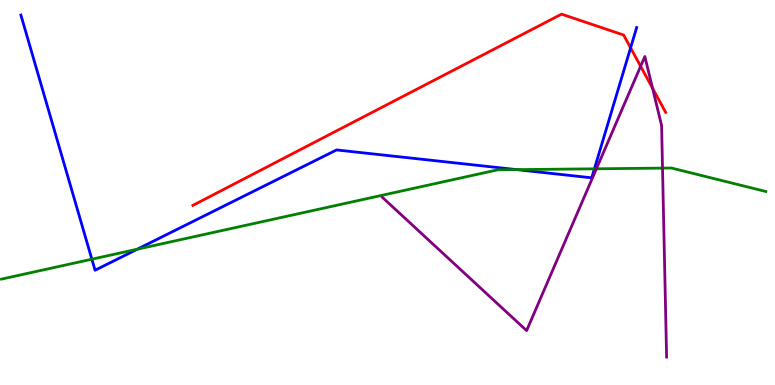[{'lines': ['blue', 'red'], 'intersections': [{'x': 8.14, 'y': 8.76}]}, {'lines': ['green', 'red'], 'intersections': []}, {'lines': ['purple', 'red'], 'intersections': [{'x': 8.27, 'y': 8.28}, {'x': 8.42, 'y': 7.71}]}, {'lines': ['blue', 'green'], 'intersections': [{'x': 1.19, 'y': 3.27}, {'x': 1.77, 'y': 3.53}, {'x': 6.67, 'y': 5.59}, {'x': 7.67, 'y': 5.62}]}, {'lines': ['blue', 'purple'], 'intersections': []}, {'lines': ['green', 'purple'], 'intersections': [{'x': 7.7, 'y': 5.62}, {'x': 8.55, 'y': 5.63}]}]